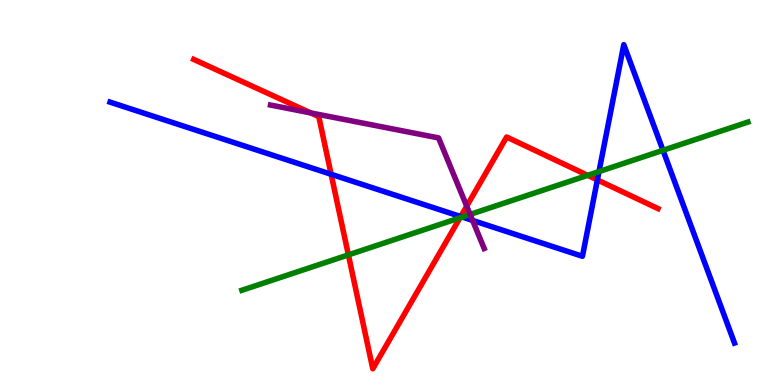[{'lines': ['blue', 'red'], 'intersections': [{'x': 4.27, 'y': 5.47}, {'x': 5.94, 'y': 4.38}, {'x': 7.71, 'y': 5.33}]}, {'lines': ['green', 'red'], 'intersections': [{'x': 4.5, 'y': 3.38}, {'x': 5.94, 'y': 4.34}, {'x': 7.58, 'y': 5.45}]}, {'lines': ['purple', 'red'], 'intersections': [{'x': 4.01, 'y': 7.07}, {'x': 6.02, 'y': 4.65}]}, {'lines': ['blue', 'green'], 'intersections': [{'x': 5.96, 'y': 4.36}, {'x': 7.73, 'y': 5.54}, {'x': 8.55, 'y': 6.1}]}, {'lines': ['blue', 'purple'], 'intersections': [{'x': 6.1, 'y': 4.27}]}, {'lines': ['green', 'purple'], 'intersections': [{'x': 6.07, 'y': 4.43}]}]